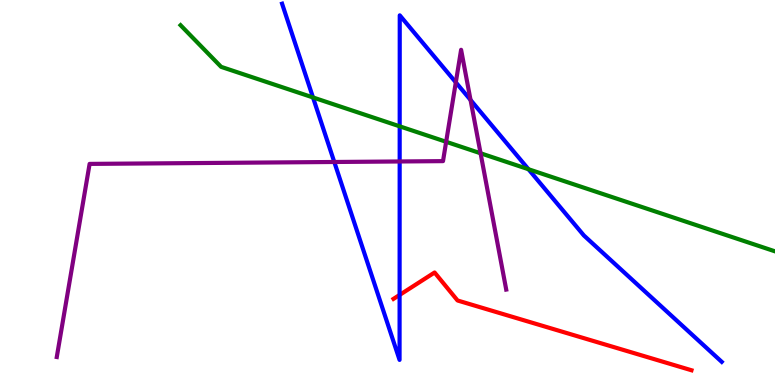[{'lines': ['blue', 'red'], 'intersections': [{'x': 5.16, 'y': 2.34}]}, {'lines': ['green', 'red'], 'intersections': []}, {'lines': ['purple', 'red'], 'intersections': []}, {'lines': ['blue', 'green'], 'intersections': [{'x': 4.04, 'y': 7.47}, {'x': 5.16, 'y': 6.72}, {'x': 6.82, 'y': 5.6}]}, {'lines': ['blue', 'purple'], 'intersections': [{'x': 4.31, 'y': 5.79}, {'x': 5.16, 'y': 5.81}, {'x': 5.88, 'y': 7.86}, {'x': 6.07, 'y': 7.4}]}, {'lines': ['green', 'purple'], 'intersections': [{'x': 5.76, 'y': 6.32}, {'x': 6.2, 'y': 6.02}]}]